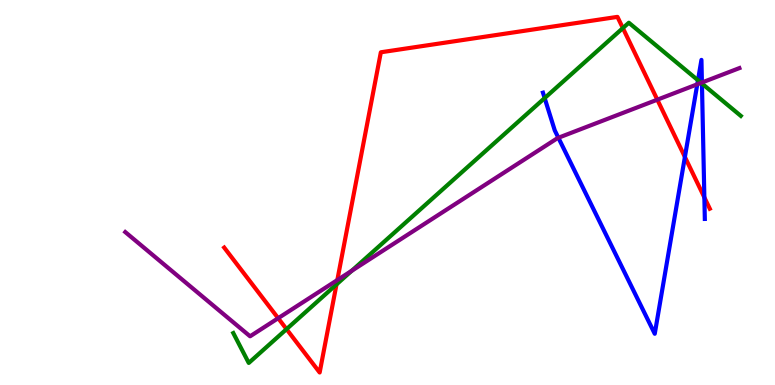[{'lines': ['blue', 'red'], 'intersections': [{'x': 8.84, 'y': 5.92}, {'x': 9.09, 'y': 4.87}]}, {'lines': ['green', 'red'], 'intersections': [{'x': 3.7, 'y': 1.45}, {'x': 4.34, 'y': 2.61}, {'x': 8.04, 'y': 9.27}]}, {'lines': ['purple', 'red'], 'intersections': [{'x': 3.59, 'y': 1.74}, {'x': 4.35, 'y': 2.73}, {'x': 8.48, 'y': 7.41}]}, {'lines': ['blue', 'green'], 'intersections': [{'x': 7.03, 'y': 7.45}, {'x': 9.01, 'y': 7.92}, {'x': 9.06, 'y': 7.83}]}, {'lines': ['blue', 'purple'], 'intersections': [{'x': 7.2, 'y': 6.42}, {'x': 9.0, 'y': 7.81}, {'x': 9.06, 'y': 7.86}]}, {'lines': ['green', 'purple'], 'intersections': [{'x': 4.54, 'y': 2.97}, {'x': 9.05, 'y': 7.85}]}]